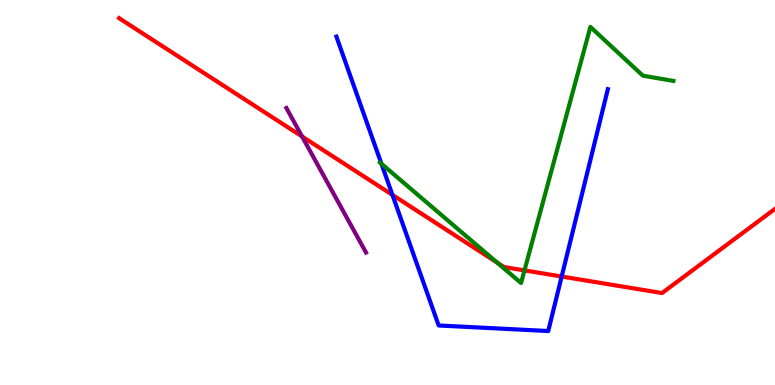[{'lines': ['blue', 'red'], 'intersections': [{'x': 5.06, 'y': 4.94}, {'x': 7.25, 'y': 2.82}]}, {'lines': ['green', 'red'], 'intersections': [{'x': 6.42, 'y': 3.18}, {'x': 6.77, 'y': 2.98}]}, {'lines': ['purple', 'red'], 'intersections': [{'x': 3.9, 'y': 6.46}]}, {'lines': ['blue', 'green'], 'intersections': [{'x': 4.92, 'y': 5.75}]}, {'lines': ['blue', 'purple'], 'intersections': []}, {'lines': ['green', 'purple'], 'intersections': []}]